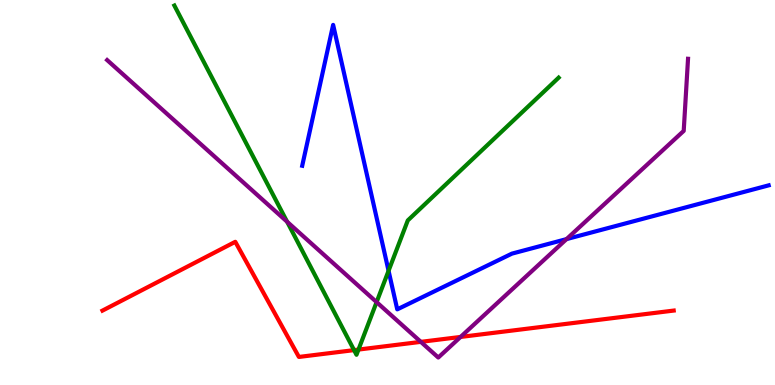[{'lines': ['blue', 'red'], 'intersections': []}, {'lines': ['green', 'red'], 'intersections': [{'x': 4.57, 'y': 0.906}, {'x': 4.63, 'y': 0.92}]}, {'lines': ['purple', 'red'], 'intersections': [{'x': 5.43, 'y': 1.12}, {'x': 5.94, 'y': 1.25}]}, {'lines': ['blue', 'green'], 'intersections': [{'x': 5.01, 'y': 2.97}]}, {'lines': ['blue', 'purple'], 'intersections': [{'x': 7.31, 'y': 3.79}]}, {'lines': ['green', 'purple'], 'intersections': [{'x': 3.7, 'y': 4.24}, {'x': 4.86, 'y': 2.15}]}]